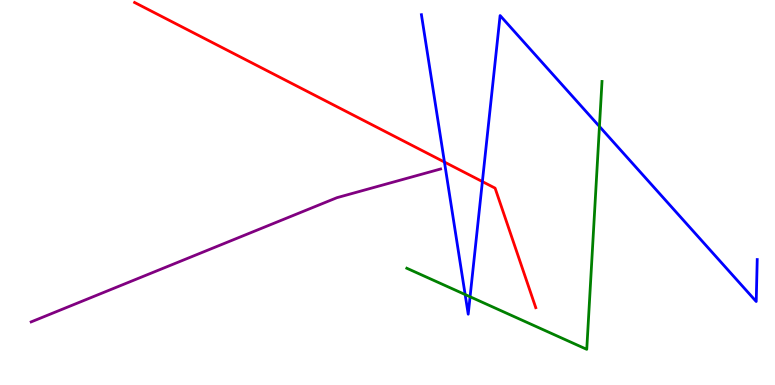[{'lines': ['blue', 'red'], 'intersections': [{'x': 5.73, 'y': 5.79}, {'x': 6.22, 'y': 5.28}]}, {'lines': ['green', 'red'], 'intersections': []}, {'lines': ['purple', 'red'], 'intersections': []}, {'lines': ['blue', 'green'], 'intersections': [{'x': 6.0, 'y': 2.35}, {'x': 6.07, 'y': 2.29}, {'x': 7.73, 'y': 6.72}]}, {'lines': ['blue', 'purple'], 'intersections': []}, {'lines': ['green', 'purple'], 'intersections': []}]